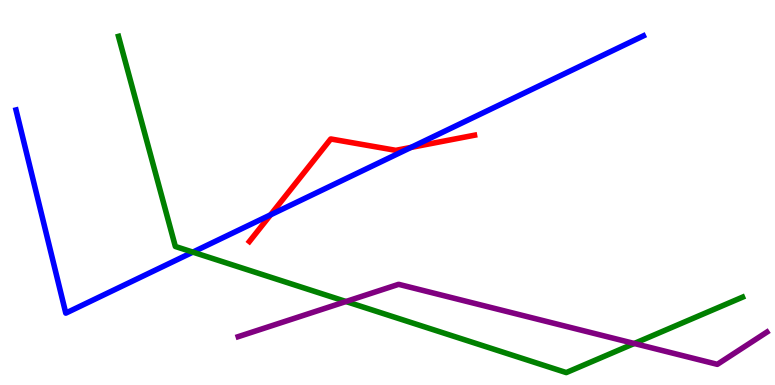[{'lines': ['blue', 'red'], 'intersections': [{'x': 3.49, 'y': 4.42}, {'x': 5.3, 'y': 6.17}]}, {'lines': ['green', 'red'], 'intersections': []}, {'lines': ['purple', 'red'], 'intersections': []}, {'lines': ['blue', 'green'], 'intersections': [{'x': 2.49, 'y': 3.45}]}, {'lines': ['blue', 'purple'], 'intersections': []}, {'lines': ['green', 'purple'], 'intersections': [{'x': 4.46, 'y': 2.17}, {'x': 8.18, 'y': 1.08}]}]